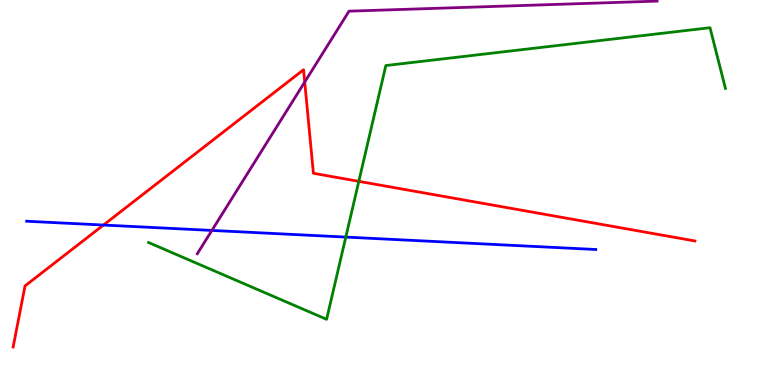[{'lines': ['blue', 'red'], 'intersections': [{'x': 1.33, 'y': 4.15}]}, {'lines': ['green', 'red'], 'intersections': [{'x': 4.63, 'y': 5.29}]}, {'lines': ['purple', 'red'], 'intersections': [{'x': 3.93, 'y': 7.87}]}, {'lines': ['blue', 'green'], 'intersections': [{'x': 4.46, 'y': 3.84}]}, {'lines': ['blue', 'purple'], 'intersections': [{'x': 2.73, 'y': 4.01}]}, {'lines': ['green', 'purple'], 'intersections': []}]